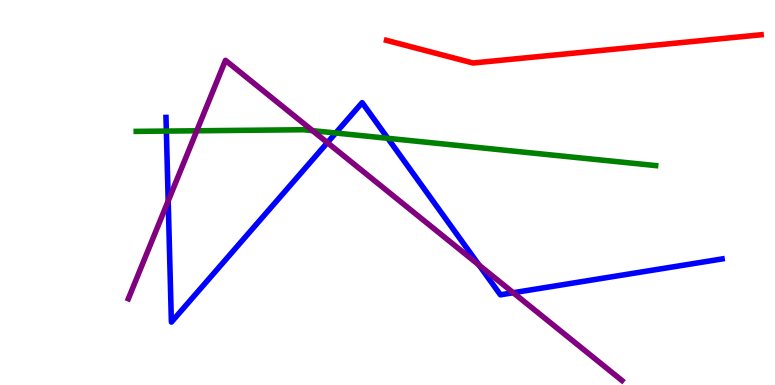[{'lines': ['blue', 'red'], 'intersections': []}, {'lines': ['green', 'red'], 'intersections': []}, {'lines': ['purple', 'red'], 'intersections': []}, {'lines': ['blue', 'green'], 'intersections': [{'x': 2.15, 'y': 6.6}, {'x': 4.33, 'y': 6.55}, {'x': 5.0, 'y': 6.41}]}, {'lines': ['blue', 'purple'], 'intersections': [{'x': 2.17, 'y': 4.78}, {'x': 4.22, 'y': 6.3}, {'x': 6.18, 'y': 3.11}, {'x': 6.62, 'y': 2.4}]}, {'lines': ['green', 'purple'], 'intersections': [{'x': 2.54, 'y': 6.6}, {'x': 4.03, 'y': 6.61}]}]